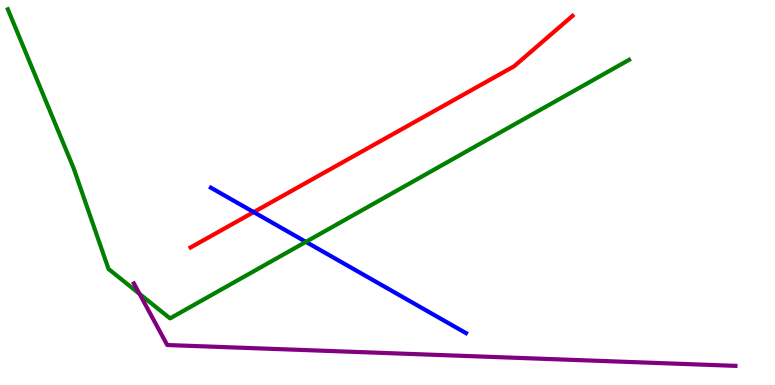[{'lines': ['blue', 'red'], 'intersections': [{'x': 3.27, 'y': 4.49}]}, {'lines': ['green', 'red'], 'intersections': []}, {'lines': ['purple', 'red'], 'intersections': []}, {'lines': ['blue', 'green'], 'intersections': [{'x': 3.95, 'y': 3.72}]}, {'lines': ['blue', 'purple'], 'intersections': []}, {'lines': ['green', 'purple'], 'intersections': [{'x': 1.8, 'y': 2.37}]}]